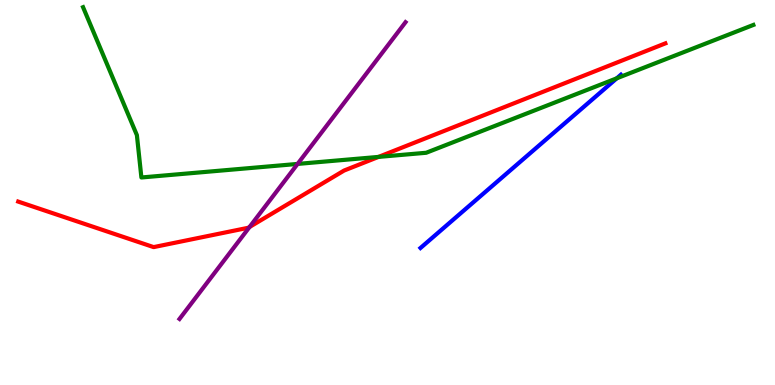[{'lines': ['blue', 'red'], 'intersections': []}, {'lines': ['green', 'red'], 'intersections': [{'x': 4.88, 'y': 5.92}]}, {'lines': ['purple', 'red'], 'intersections': [{'x': 3.22, 'y': 4.1}]}, {'lines': ['blue', 'green'], 'intersections': [{'x': 7.96, 'y': 7.97}]}, {'lines': ['blue', 'purple'], 'intersections': []}, {'lines': ['green', 'purple'], 'intersections': [{'x': 3.84, 'y': 5.74}]}]